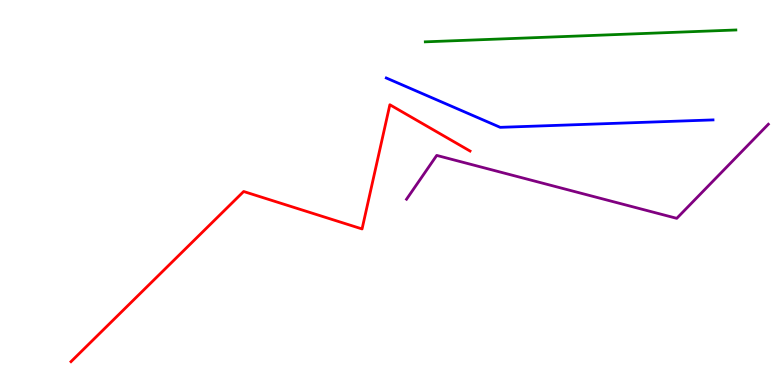[{'lines': ['blue', 'red'], 'intersections': []}, {'lines': ['green', 'red'], 'intersections': []}, {'lines': ['purple', 'red'], 'intersections': []}, {'lines': ['blue', 'green'], 'intersections': []}, {'lines': ['blue', 'purple'], 'intersections': []}, {'lines': ['green', 'purple'], 'intersections': []}]